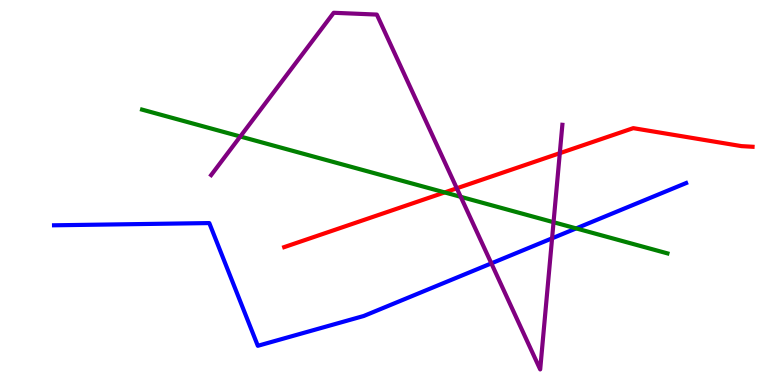[{'lines': ['blue', 'red'], 'intersections': []}, {'lines': ['green', 'red'], 'intersections': [{'x': 5.74, 'y': 5.0}]}, {'lines': ['purple', 'red'], 'intersections': [{'x': 5.89, 'y': 5.11}, {'x': 7.22, 'y': 6.02}]}, {'lines': ['blue', 'green'], 'intersections': [{'x': 7.43, 'y': 4.07}]}, {'lines': ['blue', 'purple'], 'intersections': [{'x': 6.34, 'y': 3.16}, {'x': 7.12, 'y': 3.81}]}, {'lines': ['green', 'purple'], 'intersections': [{'x': 3.1, 'y': 6.45}, {'x': 5.94, 'y': 4.89}, {'x': 7.14, 'y': 4.23}]}]